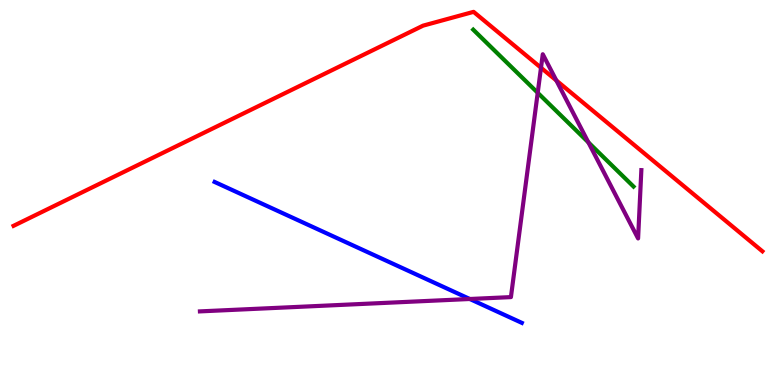[{'lines': ['blue', 'red'], 'intersections': []}, {'lines': ['green', 'red'], 'intersections': []}, {'lines': ['purple', 'red'], 'intersections': [{'x': 6.98, 'y': 8.24}, {'x': 7.18, 'y': 7.91}]}, {'lines': ['blue', 'green'], 'intersections': []}, {'lines': ['blue', 'purple'], 'intersections': [{'x': 6.06, 'y': 2.23}]}, {'lines': ['green', 'purple'], 'intersections': [{'x': 6.94, 'y': 7.59}, {'x': 7.59, 'y': 6.3}]}]